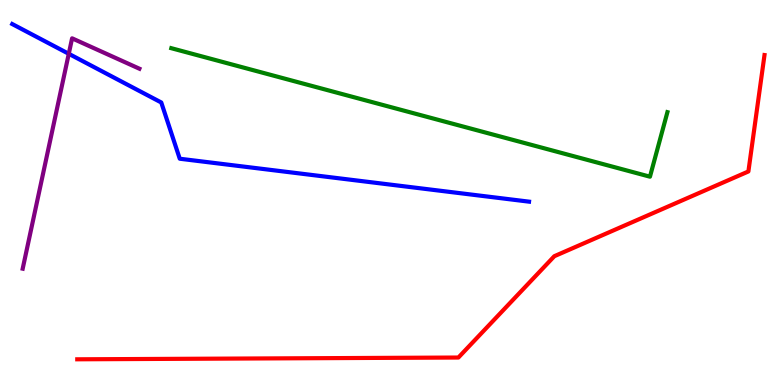[{'lines': ['blue', 'red'], 'intersections': []}, {'lines': ['green', 'red'], 'intersections': []}, {'lines': ['purple', 'red'], 'intersections': []}, {'lines': ['blue', 'green'], 'intersections': []}, {'lines': ['blue', 'purple'], 'intersections': [{'x': 0.887, 'y': 8.6}]}, {'lines': ['green', 'purple'], 'intersections': []}]